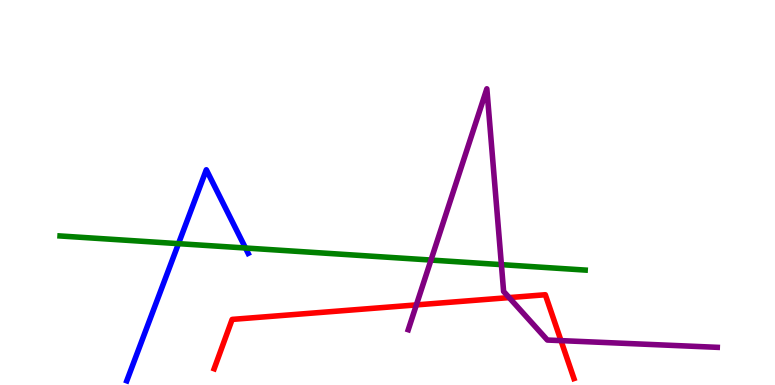[{'lines': ['blue', 'red'], 'intersections': []}, {'lines': ['green', 'red'], 'intersections': []}, {'lines': ['purple', 'red'], 'intersections': [{'x': 5.37, 'y': 2.08}, {'x': 6.57, 'y': 2.27}, {'x': 7.24, 'y': 1.15}]}, {'lines': ['blue', 'green'], 'intersections': [{'x': 2.3, 'y': 3.67}, {'x': 3.17, 'y': 3.56}]}, {'lines': ['blue', 'purple'], 'intersections': []}, {'lines': ['green', 'purple'], 'intersections': [{'x': 5.56, 'y': 3.25}, {'x': 6.47, 'y': 3.13}]}]